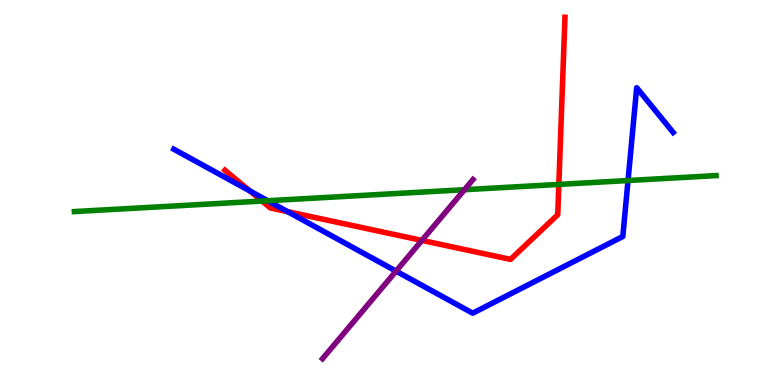[{'lines': ['blue', 'red'], 'intersections': [{'x': 3.22, 'y': 5.04}, {'x': 3.71, 'y': 4.5}]}, {'lines': ['green', 'red'], 'intersections': [{'x': 3.38, 'y': 4.78}, {'x': 7.21, 'y': 5.21}]}, {'lines': ['purple', 'red'], 'intersections': [{'x': 5.44, 'y': 3.76}]}, {'lines': ['blue', 'green'], 'intersections': [{'x': 3.45, 'y': 4.79}, {'x': 8.1, 'y': 5.31}]}, {'lines': ['blue', 'purple'], 'intersections': [{'x': 5.11, 'y': 2.96}]}, {'lines': ['green', 'purple'], 'intersections': [{'x': 5.99, 'y': 5.07}]}]